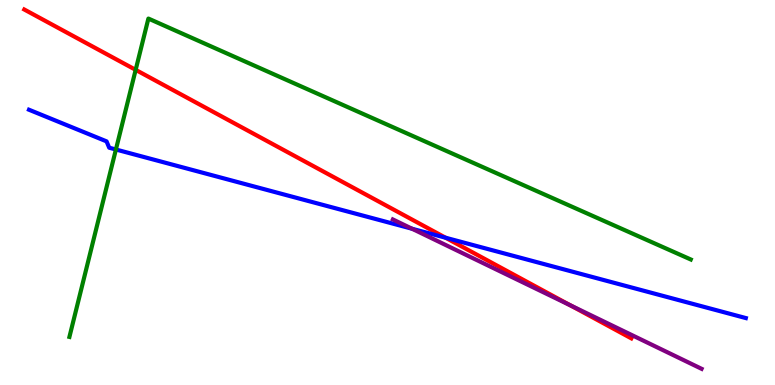[{'lines': ['blue', 'red'], 'intersections': [{'x': 5.75, 'y': 3.83}]}, {'lines': ['green', 'red'], 'intersections': [{'x': 1.75, 'y': 8.19}]}, {'lines': ['purple', 'red'], 'intersections': [{'x': 7.36, 'y': 2.07}]}, {'lines': ['blue', 'green'], 'intersections': [{'x': 1.5, 'y': 6.12}]}, {'lines': ['blue', 'purple'], 'intersections': [{'x': 5.32, 'y': 4.06}]}, {'lines': ['green', 'purple'], 'intersections': []}]